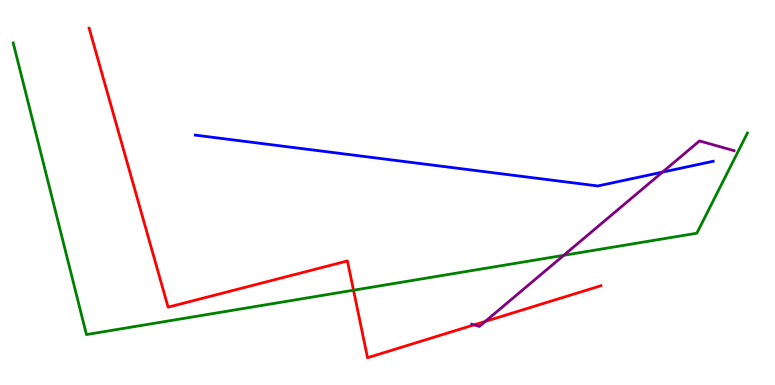[{'lines': ['blue', 'red'], 'intersections': []}, {'lines': ['green', 'red'], 'intersections': [{'x': 4.56, 'y': 2.46}]}, {'lines': ['purple', 'red'], 'intersections': [{'x': 6.12, 'y': 1.56}, {'x': 6.26, 'y': 1.65}]}, {'lines': ['blue', 'green'], 'intersections': []}, {'lines': ['blue', 'purple'], 'intersections': [{'x': 8.55, 'y': 5.53}]}, {'lines': ['green', 'purple'], 'intersections': [{'x': 7.27, 'y': 3.37}]}]